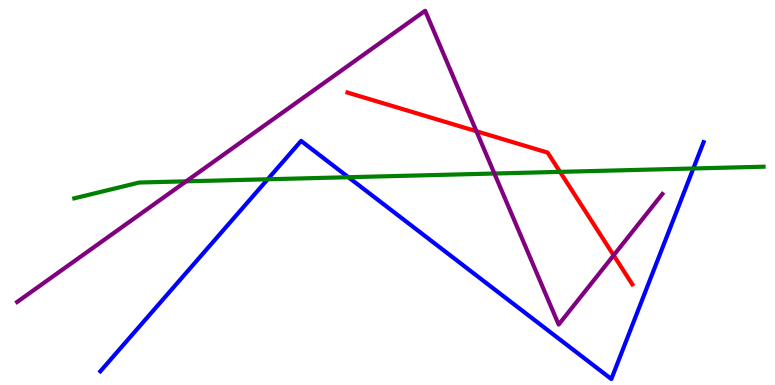[{'lines': ['blue', 'red'], 'intersections': []}, {'lines': ['green', 'red'], 'intersections': [{'x': 7.23, 'y': 5.54}]}, {'lines': ['purple', 'red'], 'intersections': [{'x': 6.15, 'y': 6.59}, {'x': 7.92, 'y': 3.37}]}, {'lines': ['blue', 'green'], 'intersections': [{'x': 3.45, 'y': 5.34}, {'x': 4.5, 'y': 5.4}, {'x': 8.95, 'y': 5.62}]}, {'lines': ['blue', 'purple'], 'intersections': []}, {'lines': ['green', 'purple'], 'intersections': [{'x': 2.4, 'y': 5.29}, {'x': 6.38, 'y': 5.49}]}]